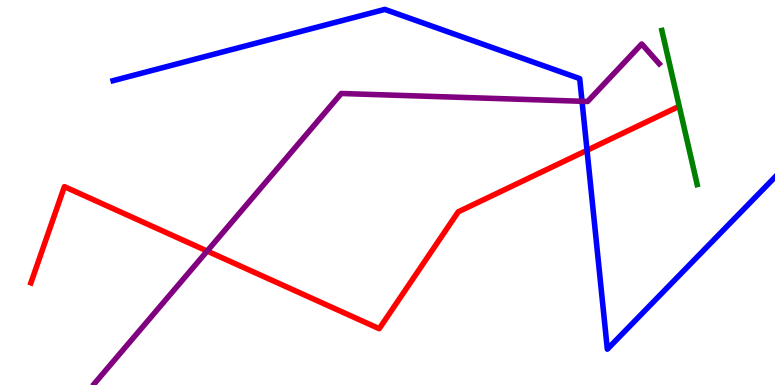[{'lines': ['blue', 'red'], 'intersections': [{'x': 7.57, 'y': 6.1}]}, {'lines': ['green', 'red'], 'intersections': []}, {'lines': ['purple', 'red'], 'intersections': [{'x': 2.67, 'y': 3.48}]}, {'lines': ['blue', 'green'], 'intersections': []}, {'lines': ['blue', 'purple'], 'intersections': [{'x': 7.51, 'y': 7.37}]}, {'lines': ['green', 'purple'], 'intersections': []}]